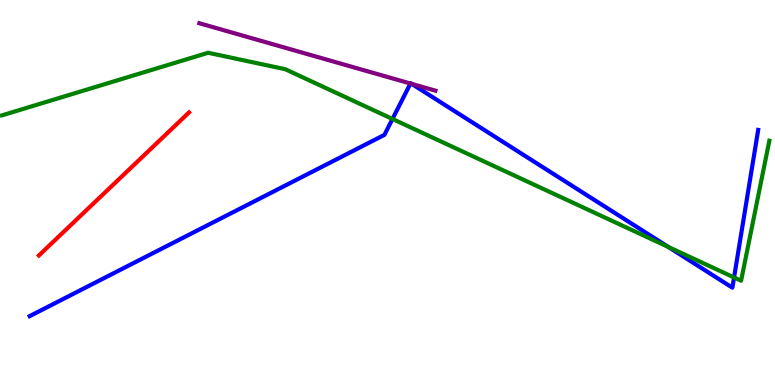[{'lines': ['blue', 'red'], 'intersections': []}, {'lines': ['green', 'red'], 'intersections': []}, {'lines': ['purple', 'red'], 'intersections': []}, {'lines': ['blue', 'green'], 'intersections': [{'x': 5.06, 'y': 6.91}, {'x': 8.62, 'y': 3.58}, {'x': 9.47, 'y': 2.79}]}, {'lines': ['blue', 'purple'], 'intersections': [{'x': 5.3, 'y': 7.83}, {'x': 5.31, 'y': 7.82}]}, {'lines': ['green', 'purple'], 'intersections': []}]